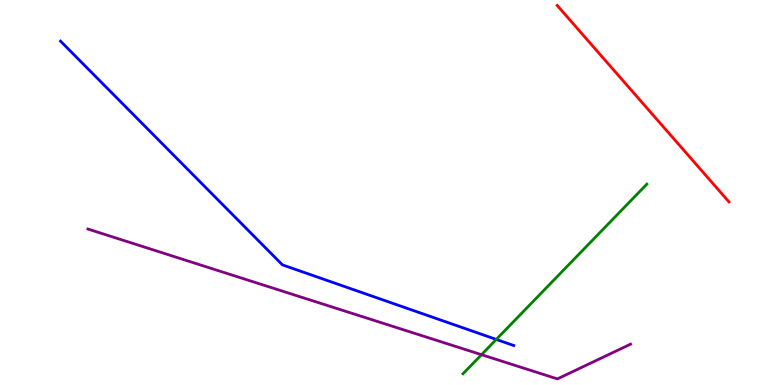[{'lines': ['blue', 'red'], 'intersections': []}, {'lines': ['green', 'red'], 'intersections': []}, {'lines': ['purple', 'red'], 'intersections': []}, {'lines': ['blue', 'green'], 'intersections': [{'x': 6.4, 'y': 1.18}]}, {'lines': ['blue', 'purple'], 'intersections': []}, {'lines': ['green', 'purple'], 'intersections': [{'x': 6.21, 'y': 0.788}]}]